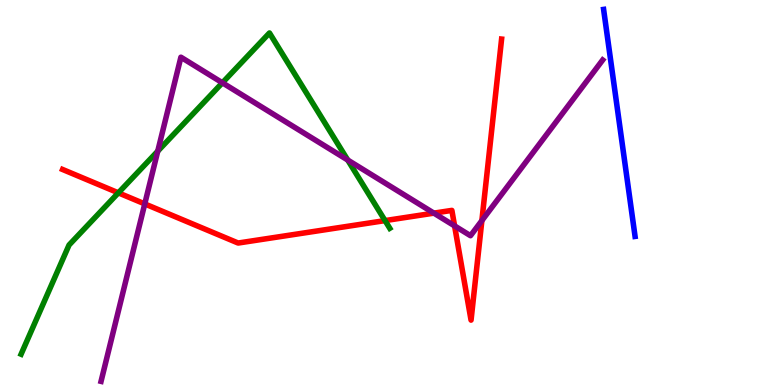[{'lines': ['blue', 'red'], 'intersections': []}, {'lines': ['green', 'red'], 'intersections': [{'x': 1.53, 'y': 4.99}, {'x': 4.97, 'y': 4.27}]}, {'lines': ['purple', 'red'], 'intersections': [{'x': 1.87, 'y': 4.7}, {'x': 5.6, 'y': 4.46}, {'x': 5.87, 'y': 4.13}, {'x': 6.22, 'y': 4.27}]}, {'lines': ['blue', 'green'], 'intersections': []}, {'lines': ['blue', 'purple'], 'intersections': []}, {'lines': ['green', 'purple'], 'intersections': [{'x': 2.04, 'y': 6.07}, {'x': 2.87, 'y': 7.85}, {'x': 4.49, 'y': 5.84}]}]